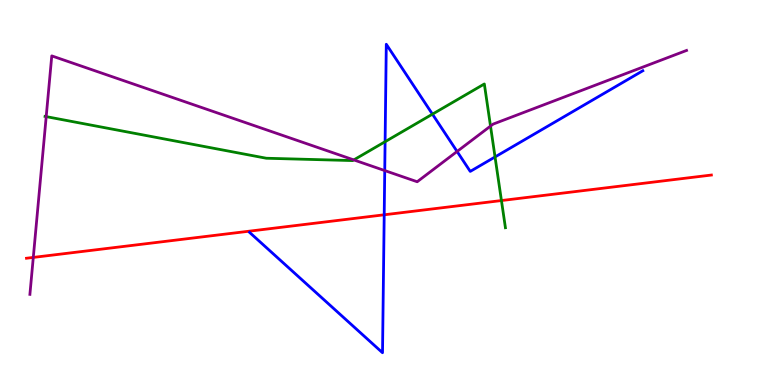[{'lines': ['blue', 'red'], 'intersections': [{'x': 4.96, 'y': 4.42}]}, {'lines': ['green', 'red'], 'intersections': [{'x': 6.47, 'y': 4.79}]}, {'lines': ['purple', 'red'], 'intersections': [{'x': 0.43, 'y': 3.31}]}, {'lines': ['blue', 'green'], 'intersections': [{'x': 4.97, 'y': 6.32}, {'x': 5.58, 'y': 7.03}, {'x': 6.39, 'y': 5.92}]}, {'lines': ['blue', 'purple'], 'intersections': [{'x': 4.96, 'y': 5.57}, {'x': 5.9, 'y': 6.07}]}, {'lines': ['green', 'purple'], 'intersections': [{'x': 0.596, 'y': 6.97}, {'x': 4.57, 'y': 5.85}, {'x': 6.33, 'y': 6.72}]}]